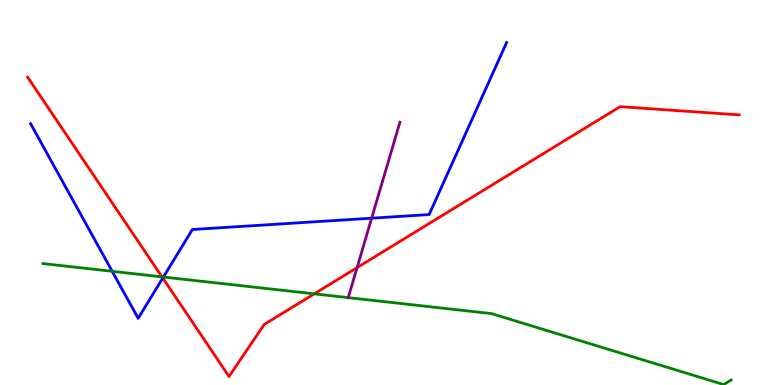[{'lines': ['blue', 'red'], 'intersections': [{'x': 2.1, 'y': 2.78}]}, {'lines': ['green', 'red'], 'intersections': [{'x': 2.09, 'y': 2.81}, {'x': 4.05, 'y': 2.37}]}, {'lines': ['purple', 'red'], 'intersections': [{'x': 4.61, 'y': 3.05}]}, {'lines': ['blue', 'green'], 'intersections': [{'x': 1.45, 'y': 2.95}, {'x': 2.11, 'y': 2.8}]}, {'lines': ['blue', 'purple'], 'intersections': [{'x': 4.8, 'y': 4.33}]}, {'lines': ['green', 'purple'], 'intersections': [{'x': 4.49, 'y': 2.27}]}]